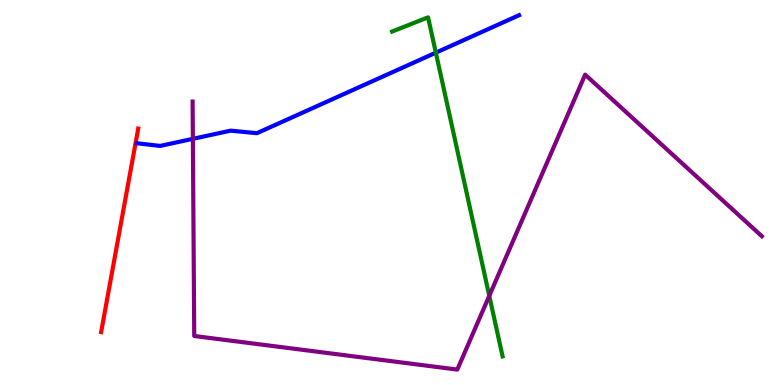[{'lines': ['blue', 'red'], 'intersections': []}, {'lines': ['green', 'red'], 'intersections': []}, {'lines': ['purple', 'red'], 'intersections': []}, {'lines': ['blue', 'green'], 'intersections': [{'x': 5.62, 'y': 8.63}]}, {'lines': ['blue', 'purple'], 'intersections': [{'x': 2.49, 'y': 6.39}]}, {'lines': ['green', 'purple'], 'intersections': [{'x': 6.31, 'y': 2.32}]}]